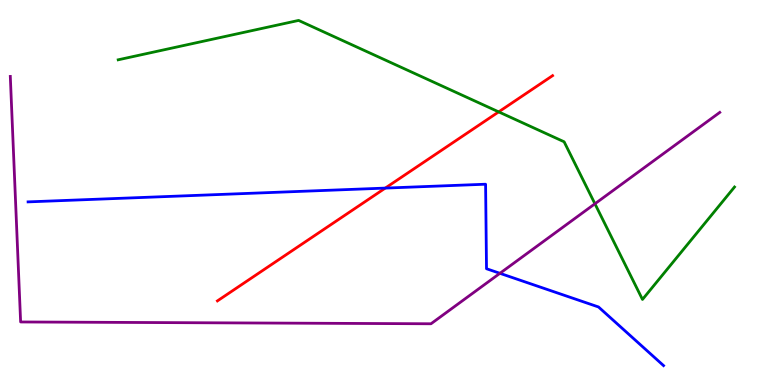[{'lines': ['blue', 'red'], 'intersections': [{'x': 4.97, 'y': 5.11}]}, {'lines': ['green', 'red'], 'intersections': [{'x': 6.43, 'y': 7.09}]}, {'lines': ['purple', 'red'], 'intersections': []}, {'lines': ['blue', 'green'], 'intersections': []}, {'lines': ['blue', 'purple'], 'intersections': [{'x': 6.45, 'y': 2.9}]}, {'lines': ['green', 'purple'], 'intersections': [{'x': 7.68, 'y': 4.71}]}]